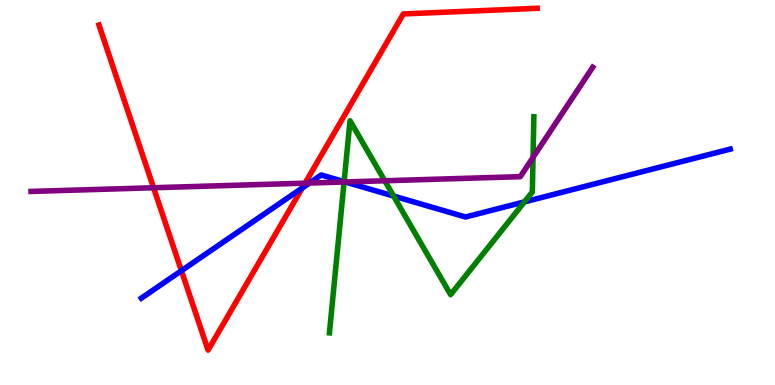[{'lines': ['blue', 'red'], 'intersections': [{'x': 2.34, 'y': 2.97}, {'x': 3.9, 'y': 5.12}]}, {'lines': ['green', 'red'], 'intersections': []}, {'lines': ['purple', 'red'], 'intersections': [{'x': 1.98, 'y': 5.12}, {'x': 3.94, 'y': 5.24}]}, {'lines': ['blue', 'green'], 'intersections': [{'x': 4.44, 'y': 5.28}, {'x': 5.08, 'y': 4.91}, {'x': 6.77, 'y': 4.76}]}, {'lines': ['blue', 'purple'], 'intersections': [{'x': 3.99, 'y': 5.25}, {'x': 4.45, 'y': 5.27}]}, {'lines': ['green', 'purple'], 'intersections': [{'x': 4.44, 'y': 5.27}, {'x': 4.96, 'y': 5.3}, {'x': 6.88, 'y': 5.91}]}]